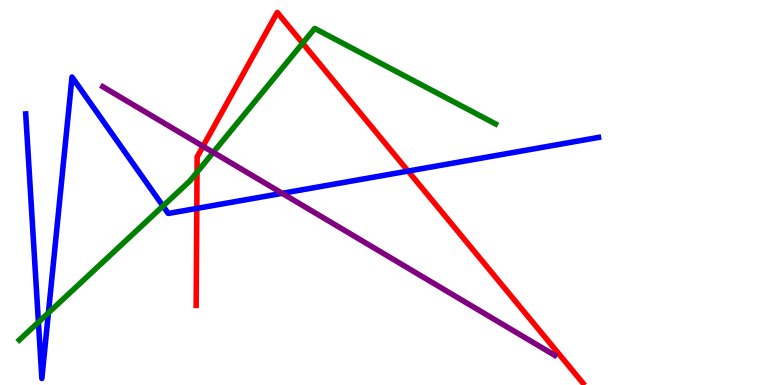[{'lines': ['blue', 'red'], 'intersections': [{'x': 2.54, 'y': 4.59}, {'x': 5.27, 'y': 5.56}]}, {'lines': ['green', 'red'], 'intersections': [{'x': 2.54, 'y': 5.53}, {'x': 3.9, 'y': 8.88}]}, {'lines': ['purple', 'red'], 'intersections': [{'x': 2.62, 'y': 6.2}]}, {'lines': ['blue', 'green'], 'intersections': [{'x': 0.496, 'y': 1.63}, {'x': 0.625, 'y': 1.87}, {'x': 2.1, 'y': 4.65}]}, {'lines': ['blue', 'purple'], 'intersections': [{'x': 3.64, 'y': 4.98}]}, {'lines': ['green', 'purple'], 'intersections': [{'x': 2.75, 'y': 6.04}]}]